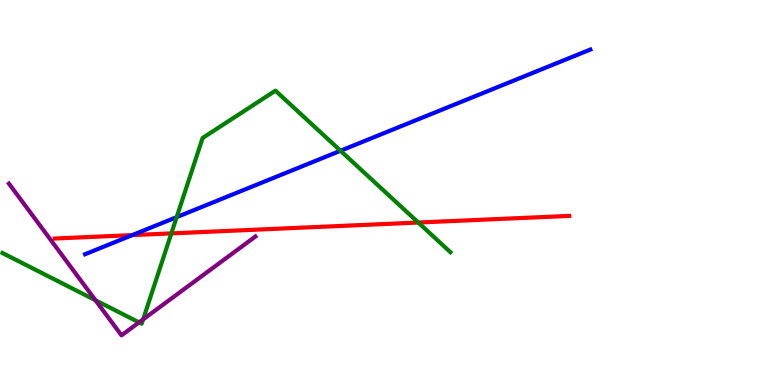[{'lines': ['blue', 'red'], 'intersections': [{'x': 1.71, 'y': 3.89}]}, {'lines': ['green', 'red'], 'intersections': [{'x': 2.21, 'y': 3.94}, {'x': 5.4, 'y': 4.22}]}, {'lines': ['purple', 'red'], 'intersections': []}, {'lines': ['blue', 'green'], 'intersections': [{'x': 2.28, 'y': 4.36}, {'x': 4.39, 'y': 6.08}]}, {'lines': ['blue', 'purple'], 'intersections': []}, {'lines': ['green', 'purple'], 'intersections': [{'x': 1.23, 'y': 2.2}, {'x': 1.79, 'y': 1.63}, {'x': 1.85, 'y': 1.7}]}]